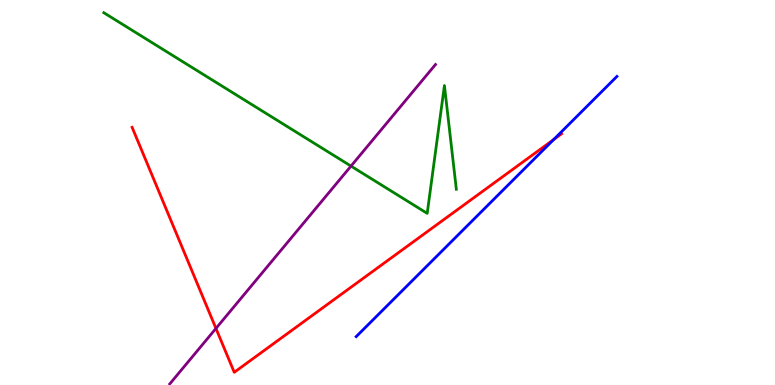[{'lines': ['blue', 'red'], 'intersections': [{'x': 7.14, 'y': 6.38}]}, {'lines': ['green', 'red'], 'intersections': []}, {'lines': ['purple', 'red'], 'intersections': [{'x': 2.79, 'y': 1.47}]}, {'lines': ['blue', 'green'], 'intersections': []}, {'lines': ['blue', 'purple'], 'intersections': []}, {'lines': ['green', 'purple'], 'intersections': [{'x': 4.53, 'y': 5.69}]}]